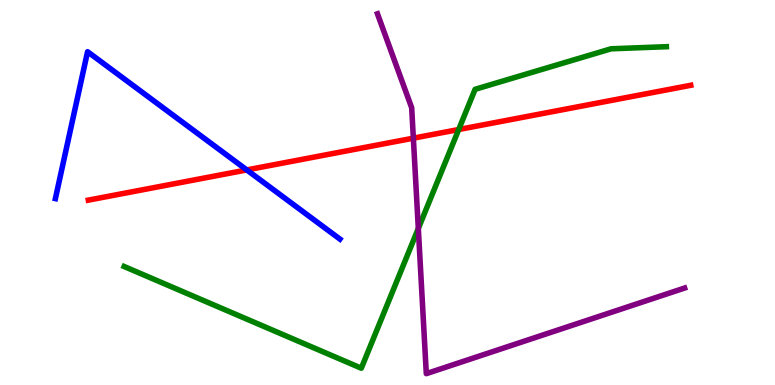[{'lines': ['blue', 'red'], 'intersections': [{'x': 3.18, 'y': 5.59}]}, {'lines': ['green', 'red'], 'intersections': [{'x': 5.92, 'y': 6.64}]}, {'lines': ['purple', 'red'], 'intersections': [{'x': 5.33, 'y': 6.41}]}, {'lines': ['blue', 'green'], 'intersections': []}, {'lines': ['blue', 'purple'], 'intersections': []}, {'lines': ['green', 'purple'], 'intersections': [{'x': 5.4, 'y': 4.07}]}]